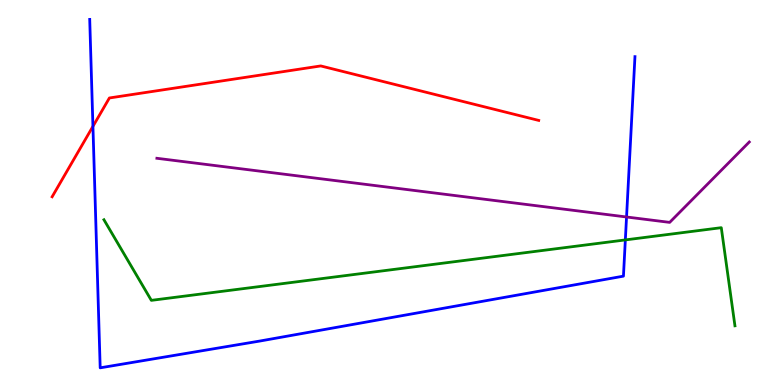[{'lines': ['blue', 'red'], 'intersections': [{'x': 1.2, 'y': 6.72}]}, {'lines': ['green', 'red'], 'intersections': []}, {'lines': ['purple', 'red'], 'intersections': []}, {'lines': ['blue', 'green'], 'intersections': [{'x': 8.07, 'y': 3.77}]}, {'lines': ['blue', 'purple'], 'intersections': [{'x': 8.08, 'y': 4.36}]}, {'lines': ['green', 'purple'], 'intersections': []}]